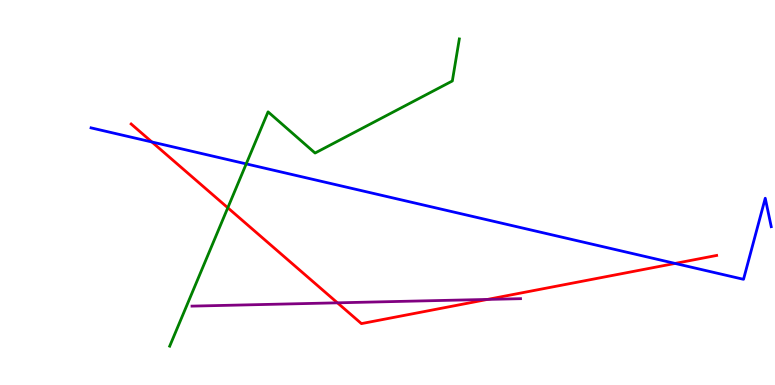[{'lines': ['blue', 'red'], 'intersections': [{'x': 1.96, 'y': 6.31}, {'x': 8.71, 'y': 3.16}]}, {'lines': ['green', 'red'], 'intersections': [{'x': 2.94, 'y': 4.6}]}, {'lines': ['purple', 'red'], 'intersections': [{'x': 4.35, 'y': 2.13}, {'x': 6.29, 'y': 2.22}]}, {'lines': ['blue', 'green'], 'intersections': [{'x': 3.18, 'y': 5.74}]}, {'lines': ['blue', 'purple'], 'intersections': []}, {'lines': ['green', 'purple'], 'intersections': []}]